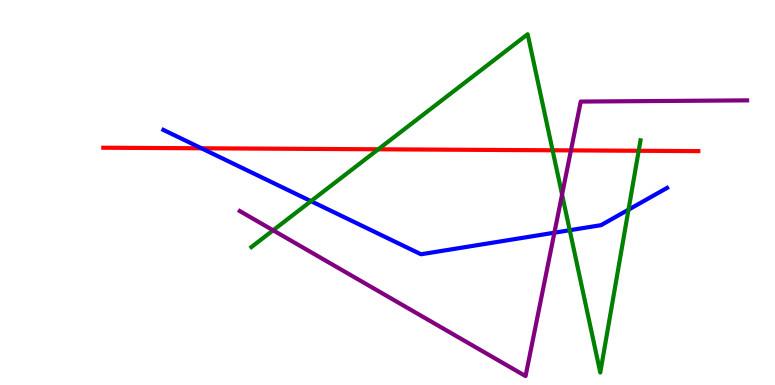[{'lines': ['blue', 'red'], 'intersections': [{'x': 2.6, 'y': 6.15}]}, {'lines': ['green', 'red'], 'intersections': [{'x': 4.88, 'y': 6.12}, {'x': 7.13, 'y': 6.1}, {'x': 8.24, 'y': 6.08}]}, {'lines': ['purple', 'red'], 'intersections': [{'x': 7.37, 'y': 6.09}]}, {'lines': ['blue', 'green'], 'intersections': [{'x': 4.01, 'y': 4.78}, {'x': 7.35, 'y': 4.02}, {'x': 8.11, 'y': 4.55}]}, {'lines': ['blue', 'purple'], 'intersections': [{'x': 7.15, 'y': 3.96}]}, {'lines': ['green', 'purple'], 'intersections': [{'x': 3.52, 'y': 4.02}, {'x': 7.25, 'y': 4.95}]}]